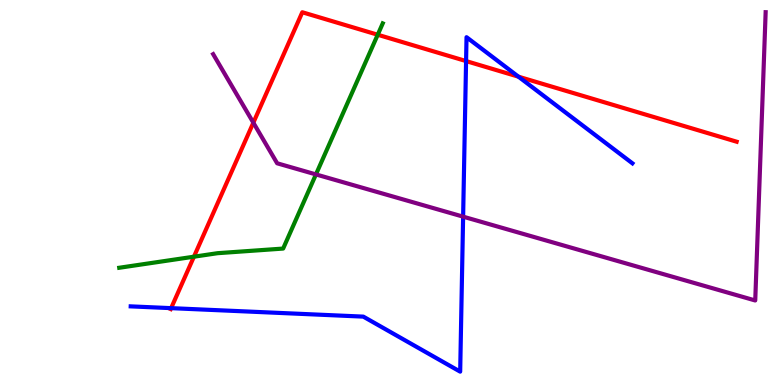[{'lines': ['blue', 'red'], 'intersections': [{'x': 2.21, 'y': 2.0}, {'x': 6.01, 'y': 8.41}, {'x': 6.69, 'y': 8.01}]}, {'lines': ['green', 'red'], 'intersections': [{'x': 2.5, 'y': 3.33}, {'x': 4.87, 'y': 9.1}]}, {'lines': ['purple', 'red'], 'intersections': [{'x': 3.27, 'y': 6.81}]}, {'lines': ['blue', 'green'], 'intersections': []}, {'lines': ['blue', 'purple'], 'intersections': [{'x': 5.98, 'y': 4.37}]}, {'lines': ['green', 'purple'], 'intersections': [{'x': 4.08, 'y': 5.47}]}]